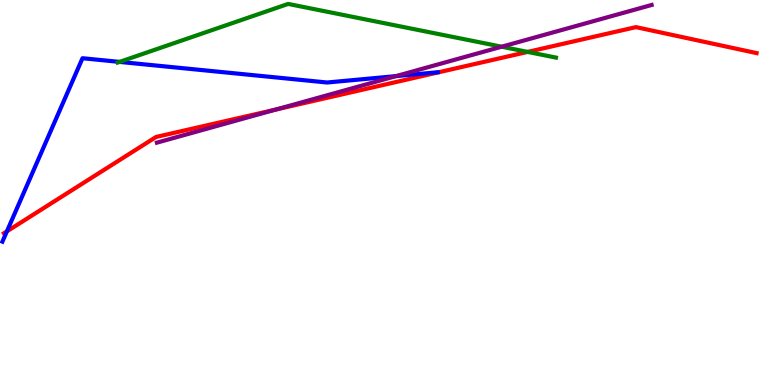[{'lines': ['blue', 'red'], 'intersections': [{'x': 0.089, 'y': 3.99}]}, {'lines': ['green', 'red'], 'intersections': [{'x': 6.81, 'y': 8.65}]}, {'lines': ['purple', 'red'], 'intersections': [{'x': 3.56, 'y': 7.16}]}, {'lines': ['blue', 'green'], 'intersections': [{'x': 1.54, 'y': 8.39}]}, {'lines': ['blue', 'purple'], 'intersections': [{'x': 5.11, 'y': 8.02}]}, {'lines': ['green', 'purple'], 'intersections': [{'x': 6.47, 'y': 8.79}]}]